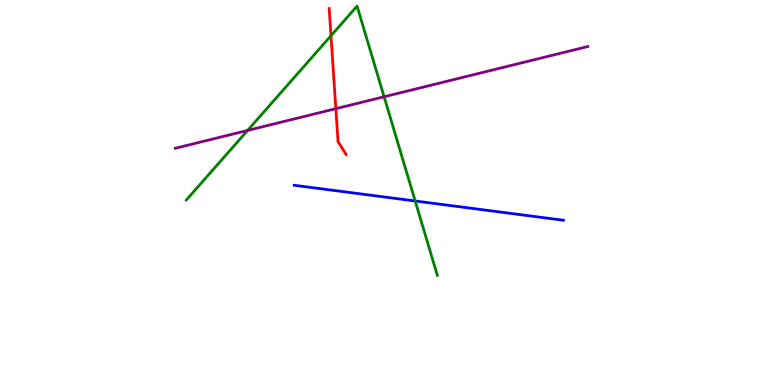[{'lines': ['blue', 'red'], 'intersections': []}, {'lines': ['green', 'red'], 'intersections': [{'x': 4.27, 'y': 9.07}]}, {'lines': ['purple', 'red'], 'intersections': [{'x': 4.33, 'y': 7.18}]}, {'lines': ['blue', 'green'], 'intersections': [{'x': 5.36, 'y': 4.78}]}, {'lines': ['blue', 'purple'], 'intersections': []}, {'lines': ['green', 'purple'], 'intersections': [{'x': 3.19, 'y': 6.61}, {'x': 4.96, 'y': 7.49}]}]